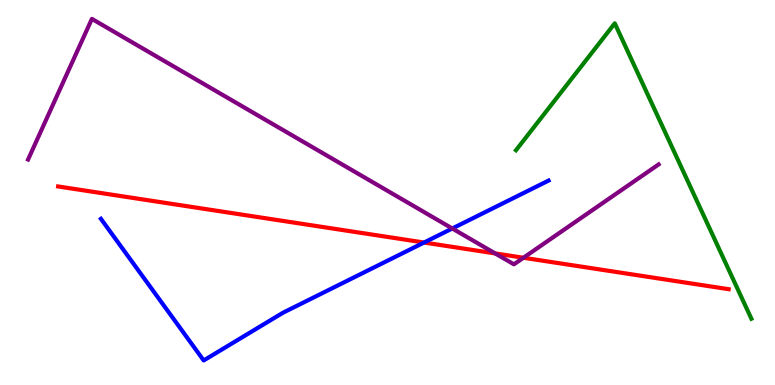[{'lines': ['blue', 'red'], 'intersections': [{'x': 5.47, 'y': 3.7}]}, {'lines': ['green', 'red'], 'intersections': []}, {'lines': ['purple', 'red'], 'intersections': [{'x': 6.39, 'y': 3.42}, {'x': 6.75, 'y': 3.31}]}, {'lines': ['blue', 'green'], 'intersections': []}, {'lines': ['blue', 'purple'], 'intersections': [{'x': 5.84, 'y': 4.07}]}, {'lines': ['green', 'purple'], 'intersections': []}]